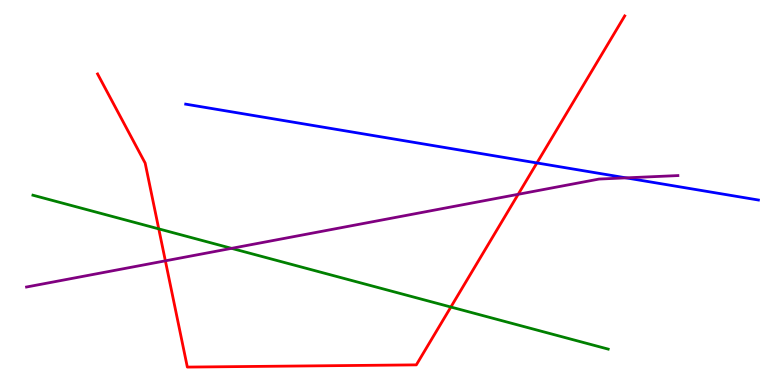[{'lines': ['blue', 'red'], 'intersections': [{'x': 6.93, 'y': 5.77}]}, {'lines': ['green', 'red'], 'intersections': [{'x': 2.05, 'y': 4.06}, {'x': 5.82, 'y': 2.03}]}, {'lines': ['purple', 'red'], 'intersections': [{'x': 2.13, 'y': 3.23}, {'x': 6.69, 'y': 4.95}]}, {'lines': ['blue', 'green'], 'intersections': []}, {'lines': ['blue', 'purple'], 'intersections': [{'x': 8.08, 'y': 5.38}]}, {'lines': ['green', 'purple'], 'intersections': [{'x': 2.99, 'y': 3.55}]}]